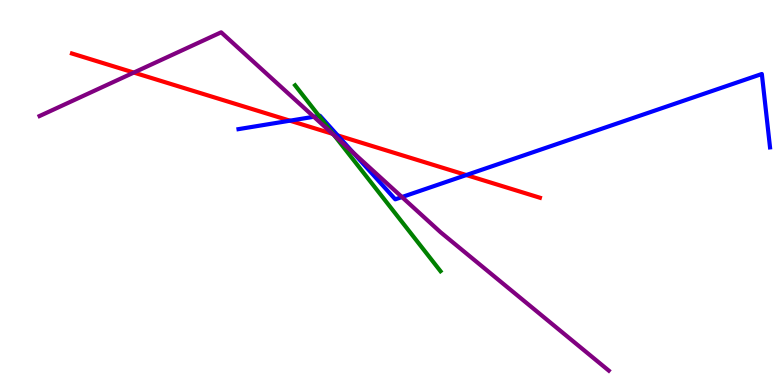[{'lines': ['blue', 'red'], 'intersections': [{'x': 3.74, 'y': 6.87}, {'x': 4.36, 'y': 6.48}, {'x': 6.02, 'y': 5.45}]}, {'lines': ['green', 'red'], 'intersections': [{'x': 4.3, 'y': 6.52}]}, {'lines': ['purple', 'red'], 'intersections': [{'x': 1.73, 'y': 8.12}, {'x': 4.29, 'y': 6.52}]}, {'lines': ['blue', 'green'], 'intersections': [{'x': 4.12, 'y': 6.99}]}, {'lines': ['blue', 'purple'], 'intersections': [{'x': 4.05, 'y': 6.97}, {'x': 4.56, 'y': 6.04}, {'x': 5.19, 'y': 4.88}]}, {'lines': ['green', 'purple'], 'intersections': [{'x': 4.31, 'y': 6.48}]}]